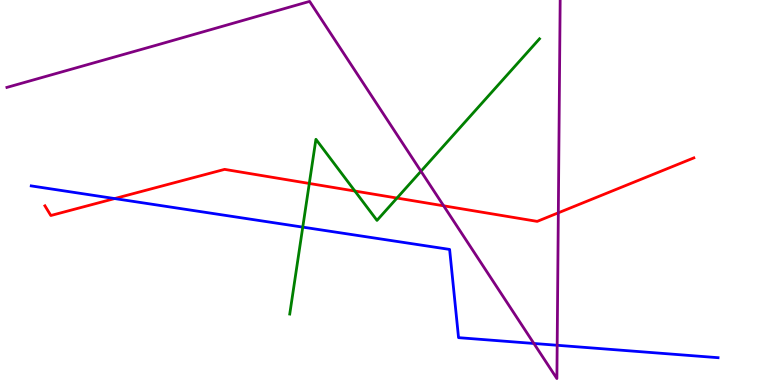[{'lines': ['blue', 'red'], 'intersections': [{'x': 1.48, 'y': 4.84}]}, {'lines': ['green', 'red'], 'intersections': [{'x': 3.99, 'y': 5.23}, {'x': 4.58, 'y': 5.04}, {'x': 5.12, 'y': 4.86}]}, {'lines': ['purple', 'red'], 'intersections': [{'x': 5.72, 'y': 4.65}, {'x': 7.2, 'y': 4.47}]}, {'lines': ['blue', 'green'], 'intersections': [{'x': 3.91, 'y': 4.1}]}, {'lines': ['blue', 'purple'], 'intersections': [{'x': 6.89, 'y': 1.08}, {'x': 7.19, 'y': 1.03}]}, {'lines': ['green', 'purple'], 'intersections': [{'x': 5.43, 'y': 5.55}]}]